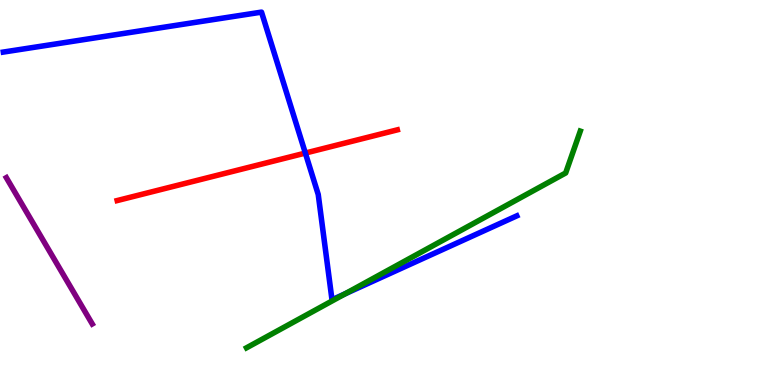[{'lines': ['blue', 'red'], 'intersections': [{'x': 3.94, 'y': 6.02}]}, {'lines': ['green', 'red'], 'intersections': []}, {'lines': ['purple', 'red'], 'intersections': []}, {'lines': ['blue', 'green'], 'intersections': [{'x': 4.45, 'y': 2.37}]}, {'lines': ['blue', 'purple'], 'intersections': []}, {'lines': ['green', 'purple'], 'intersections': []}]